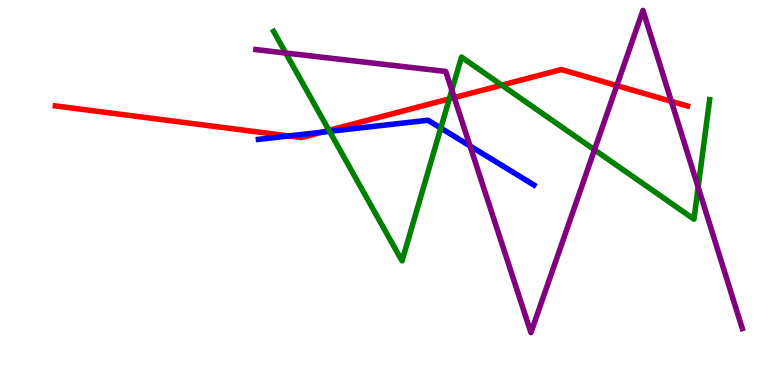[{'lines': ['blue', 'red'], 'intersections': [{'x': 3.72, 'y': 6.47}, {'x': 4.15, 'y': 6.57}]}, {'lines': ['green', 'red'], 'intersections': [{'x': 4.25, 'y': 6.61}, {'x': 5.8, 'y': 7.43}, {'x': 6.47, 'y': 7.79}]}, {'lines': ['purple', 'red'], 'intersections': [{'x': 5.86, 'y': 7.47}, {'x': 7.96, 'y': 7.78}, {'x': 8.66, 'y': 7.37}]}, {'lines': ['blue', 'green'], 'intersections': [{'x': 4.25, 'y': 6.59}, {'x': 5.69, 'y': 6.67}]}, {'lines': ['blue', 'purple'], 'intersections': [{'x': 6.06, 'y': 6.21}]}, {'lines': ['green', 'purple'], 'intersections': [{'x': 3.69, 'y': 8.62}, {'x': 5.83, 'y': 7.66}, {'x': 7.67, 'y': 6.11}, {'x': 9.01, 'y': 5.14}]}]